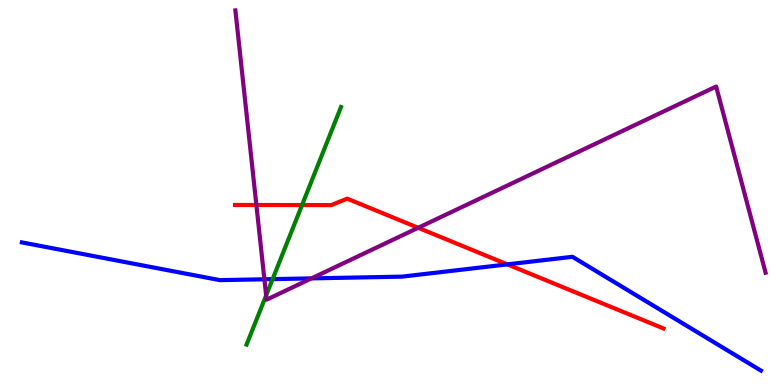[{'lines': ['blue', 'red'], 'intersections': [{'x': 6.55, 'y': 3.13}]}, {'lines': ['green', 'red'], 'intersections': [{'x': 3.9, 'y': 4.67}]}, {'lines': ['purple', 'red'], 'intersections': [{'x': 3.31, 'y': 4.68}, {'x': 5.4, 'y': 4.08}]}, {'lines': ['blue', 'green'], 'intersections': [{'x': 3.52, 'y': 2.75}]}, {'lines': ['blue', 'purple'], 'intersections': [{'x': 3.41, 'y': 2.75}, {'x': 4.02, 'y': 2.77}]}, {'lines': ['green', 'purple'], 'intersections': [{'x': 3.43, 'y': 2.33}]}]